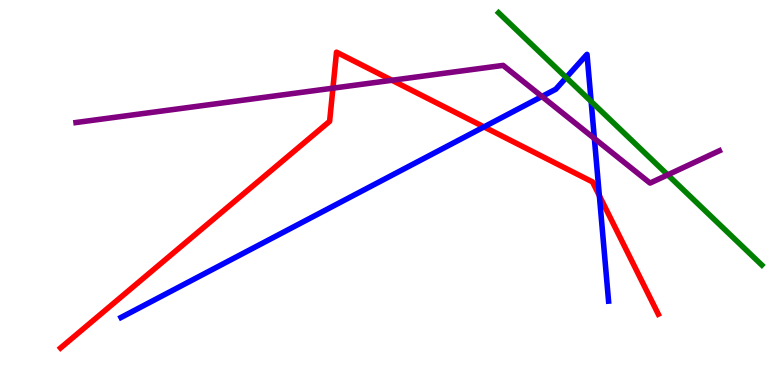[{'lines': ['blue', 'red'], 'intersections': [{'x': 6.24, 'y': 6.7}, {'x': 7.73, 'y': 4.92}]}, {'lines': ['green', 'red'], 'intersections': []}, {'lines': ['purple', 'red'], 'intersections': [{'x': 4.3, 'y': 7.71}, {'x': 5.06, 'y': 7.92}]}, {'lines': ['blue', 'green'], 'intersections': [{'x': 7.31, 'y': 7.99}, {'x': 7.63, 'y': 7.36}]}, {'lines': ['blue', 'purple'], 'intersections': [{'x': 6.99, 'y': 7.49}, {'x': 7.67, 'y': 6.4}]}, {'lines': ['green', 'purple'], 'intersections': [{'x': 8.62, 'y': 5.46}]}]